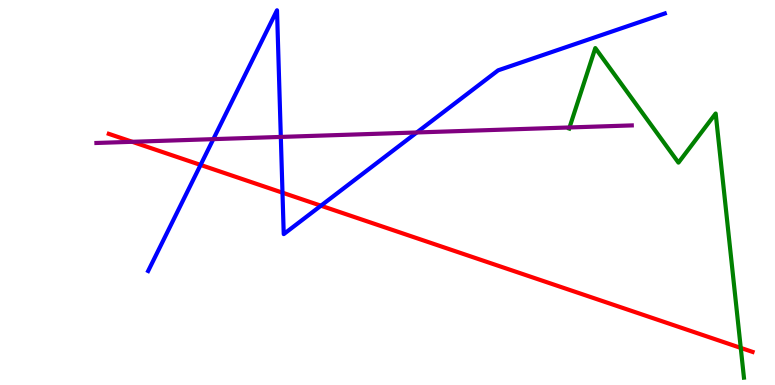[{'lines': ['blue', 'red'], 'intersections': [{'x': 2.59, 'y': 5.72}, {'x': 3.65, 'y': 5.0}, {'x': 4.14, 'y': 4.66}]}, {'lines': ['green', 'red'], 'intersections': [{'x': 9.56, 'y': 0.964}]}, {'lines': ['purple', 'red'], 'intersections': [{'x': 1.71, 'y': 6.32}]}, {'lines': ['blue', 'green'], 'intersections': []}, {'lines': ['blue', 'purple'], 'intersections': [{'x': 2.75, 'y': 6.39}, {'x': 3.62, 'y': 6.44}, {'x': 5.38, 'y': 6.56}]}, {'lines': ['green', 'purple'], 'intersections': [{'x': 7.35, 'y': 6.69}]}]